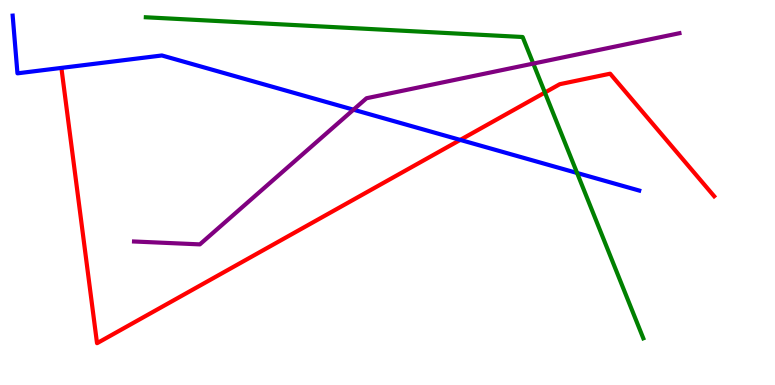[{'lines': ['blue', 'red'], 'intersections': [{'x': 5.94, 'y': 6.37}]}, {'lines': ['green', 'red'], 'intersections': [{'x': 7.03, 'y': 7.6}]}, {'lines': ['purple', 'red'], 'intersections': []}, {'lines': ['blue', 'green'], 'intersections': [{'x': 7.45, 'y': 5.51}]}, {'lines': ['blue', 'purple'], 'intersections': [{'x': 4.56, 'y': 7.15}]}, {'lines': ['green', 'purple'], 'intersections': [{'x': 6.88, 'y': 8.35}]}]